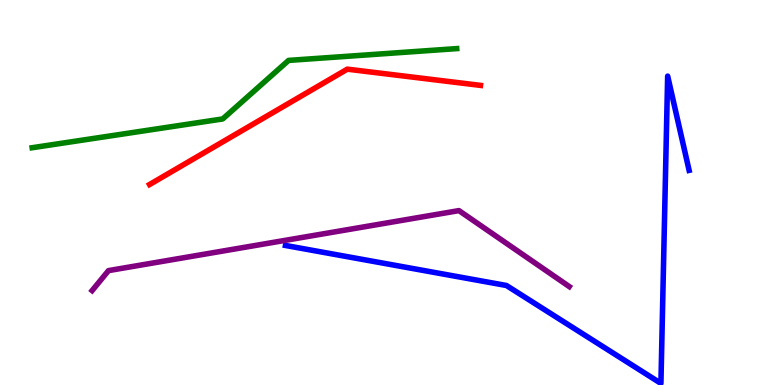[{'lines': ['blue', 'red'], 'intersections': []}, {'lines': ['green', 'red'], 'intersections': []}, {'lines': ['purple', 'red'], 'intersections': []}, {'lines': ['blue', 'green'], 'intersections': []}, {'lines': ['blue', 'purple'], 'intersections': []}, {'lines': ['green', 'purple'], 'intersections': []}]